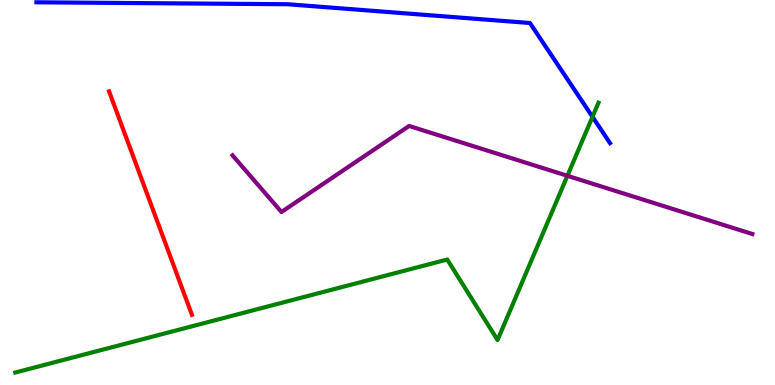[{'lines': ['blue', 'red'], 'intersections': []}, {'lines': ['green', 'red'], 'intersections': []}, {'lines': ['purple', 'red'], 'intersections': []}, {'lines': ['blue', 'green'], 'intersections': [{'x': 7.64, 'y': 6.97}]}, {'lines': ['blue', 'purple'], 'intersections': []}, {'lines': ['green', 'purple'], 'intersections': [{'x': 7.32, 'y': 5.43}]}]